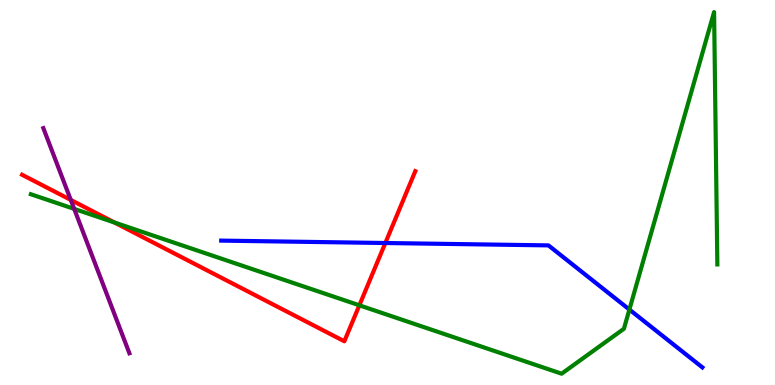[{'lines': ['blue', 'red'], 'intersections': [{'x': 4.97, 'y': 3.69}]}, {'lines': ['green', 'red'], 'intersections': [{'x': 1.48, 'y': 4.22}, {'x': 4.64, 'y': 2.07}]}, {'lines': ['purple', 'red'], 'intersections': [{'x': 0.913, 'y': 4.81}]}, {'lines': ['blue', 'green'], 'intersections': [{'x': 8.12, 'y': 1.96}]}, {'lines': ['blue', 'purple'], 'intersections': []}, {'lines': ['green', 'purple'], 'intersections': [{'x': 0.958, 'y': 4.57}]}]